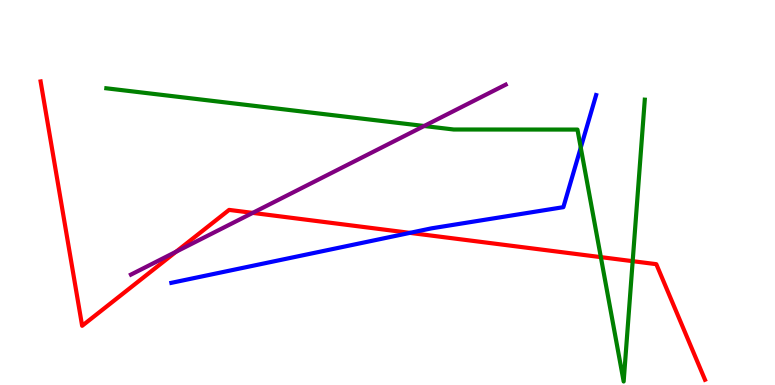[{'lines': ['blue', 'red'], 'intersections': [{'x': 5.29, 'y': 3.95}]}, {'lines': ['green', 'red'], 'intersections': [{'x': 7.75, 'y': 3.32}, {'x': 8.16, 'y': 3.22}]}, {'lines': ['purple', 'red'], 'intersections': [{'x': 2.27, 'y': 3.46}, {'x': 3.26, 'y': 4.47}]}, {'lines': ['blue', 'green'], 'intersections': [{'x': 7.49, 'y': 6.17}]}, {'lines': ['blue', 'purple'], 'intersections': []}, {'lines': ['green', 'purple'], 'intersections': [{'x': 5.47, 'y': 6.73}]}]